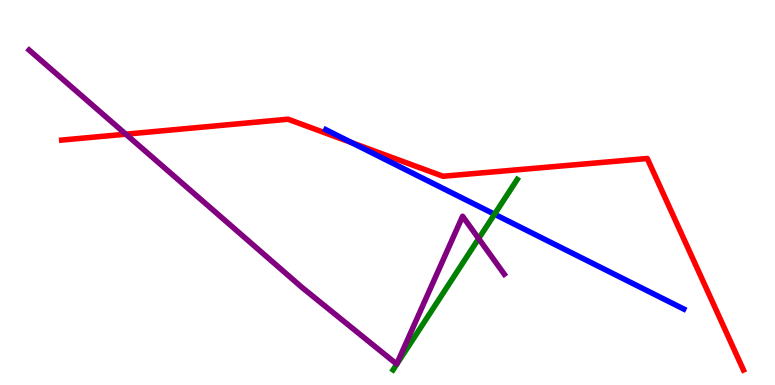[{'lines': ['blue', 'red'], 'intersections': [{'x': 4.54, 'y': 6.29}]}, {'lines': ['green', 'red'], 'intersections': []}, {'lines': ['purple', 'red'], 'intersections': [{'x': 1.62, 'y': 6.51}]}, {'lines': ['blue', 'green'], 'intersections': [{'x': 6.38, 'y': 4.44}]}, {'lines': ['blue', 'purple'], 'intersections': []}, {'lines': ['green', 'purple'], 'intersections': [{'x': 6.18, 'y': 3.8}]}]